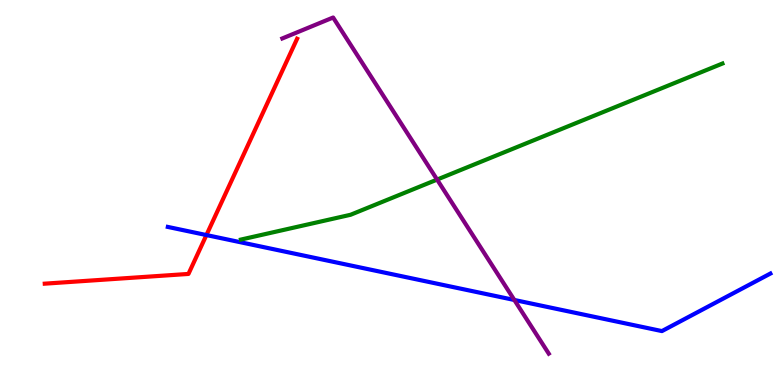[{'lines': ['blue', 'red'], 'intersections': [{'x': 2.66, 'y': 3.89}]}, {'lines': ['green', 'red'], 'intersections': []}, {'lines': ['purple', 'red'], 'intersections': []}, {'lines': ['blue', 'green'], 'intersections': []}, {'lines': ['blue', 'purple'], 'intersections': [{'x': 6.64, 'y': 2.21}]}, {'lines': ['green', 'purple'], 'intersections': [{'x': 5.64, 'y': 5.34}]}]